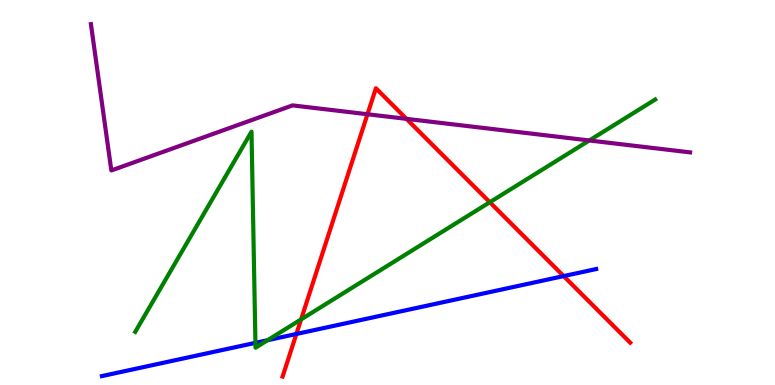[{'lines': ['blue', 'red'], 'intersections': [{'x': 3.82, 'y': 1.33}, {'x': 7.27, 'y': 2.83}]}, {'lines': ['green', 'red'], 'intersections': [{'x': 3.89, 'y': 1.7}, {'x': 6.32, 'y': 4.75}]}, {'lines': ['purple', 'red'], 'intersections': [{'x': 4.74, 'y': 7.03}, {'x': 5.24, 'y': 6.91}]}, {'lines': ['blue', 'green'], 'intersections': [{'x': 3.3, 'y': 1.1}, {'x': 3.45, 'y': 1.16}]}, {'lines': ['blue', 'purple'], 'intersections': []}, {'lines': ['green', 'purple'], 'intersections': [{'x': 7.6, 'y': 6.35}]}]